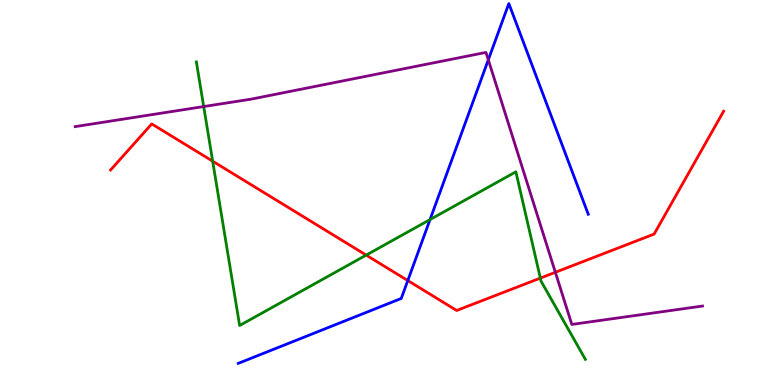[{'lines': ['blue', 'red'], 'intersections': [{'x': 5.26, 'y': 2.71}]}, {'lines': ['green', 'red'], 'intersections': [{'x': 2.74, 'y': 5.81}, {'x': 4.72, 'y': 3.37}, {'x': 6.97, 'y': 2.78}]}, {'lines': ['purple', 'red'], 'intersections': [{'x': 7.17, 'y': 2.93}]}, {'lines': ['blue', 'green'], 'intersections': [{'x': 5.55, 'y': 4.3}]}, {'lines': ['blue', 'purple'], 'intersections': [{'x': 6.3, 'y': 8.45}]}, {'lines': ['green', 'purple'], 'intersections': [{'x': 2.63, 'y': 7.23}]}]